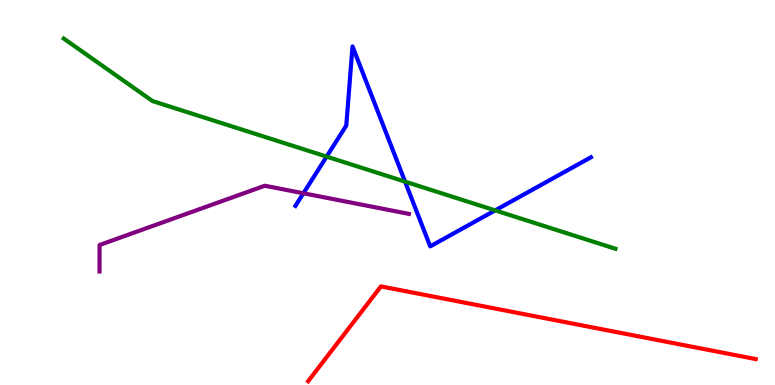[{'lines': ['blue', 'red'], 'intersections': []}, {'lines': ['green', 'red'], 'intersections': []}, {'lines': ['purple', 'red'], 'intersections': []}, {'lines': ['blue', 'green'], 'intersections': [{'x': 4.21, 'y': 5.93}, {'x': 5.23, 'y': 5.28}, {'x': 6.39, 'y': 4.54}]}, {'lines': ['blue', 'purple'], 'intersections': [{'x': 3.91, 'y': 4.98}]}, {'lines': ['green', 'purple'], 'intersections': []}]